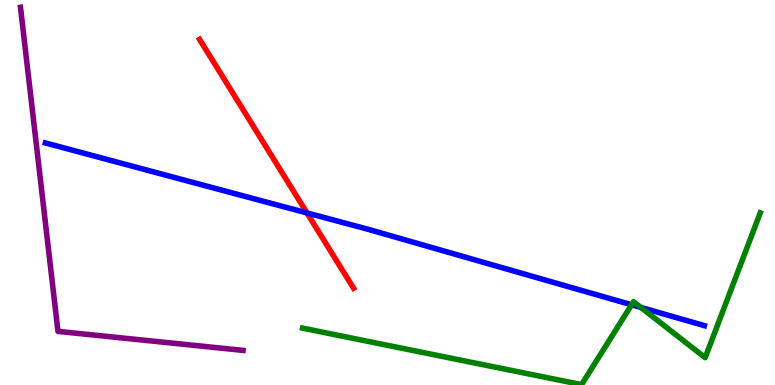[{'lines': ['blue', 'red'], 'intersections': [{'x': 3.96, 'y': 4.47}]}, {'lines': ['green', 'red'], 'intersections': []}, {'lines': ['purple', 'red'], 'intersections': []}, {'lines': ['blue', 'green'], 'intersections': [{'x': 8.15, 'y': 2.08}, {'x': 8.27, 'y': 2.01}]}, {'lines': ['blue', 'purple'], 'intersections': []}, {'lines': ['green', 'purple'], 'intersections': []}]